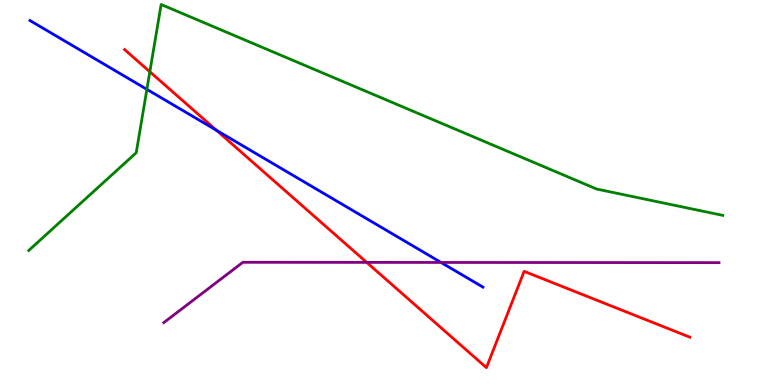[{'lines': ['blue', 'red'], 'intersections': [{'x': 2.79, 'y': 6.62}]}, {'lines': ['green', 'red'], 'intersections': [{'x': 1.93, 'y': 8.14}]}, {'lines': ['purple', 'red'], 'intersections': [{'x': 4.73, 'y': 3.18}]}, {'lines': ['blue', 'green'], 'intersections': [{'x': 1.9, 'y': 7.68}]}, {'lines': ['blue', 'purple'], 'intersections': [{'x': 5.69, 'y': 3.18}]}, {'lines': ['green', 'purple'], 'intersections': []}]